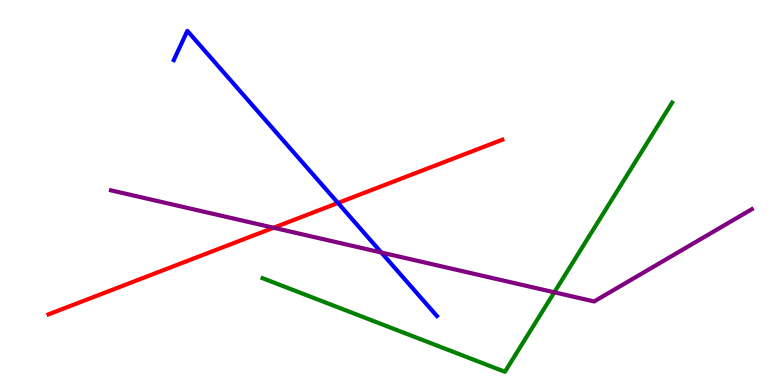[{'lines': ['blue', 'red'], 'intersections': [{'x': 4.36, 'y': 4.73}]}, {'lines': ['green', 'red'], 'intersections': []}, {'lines': ['purple', 'red'], 'intersections': [{'x': 3.53, 'y': 4.08}]}, {'lines': ['blue', 'green'], 'intersections': []}, {'lines': ['blue', 'purple'], 'intersections': [{'x': 4.92, 'y': 3.44}]}, {'lines': ['green', 'purple'], 'intersections': [{'x': 7.15, 'y': 2.41}]}]